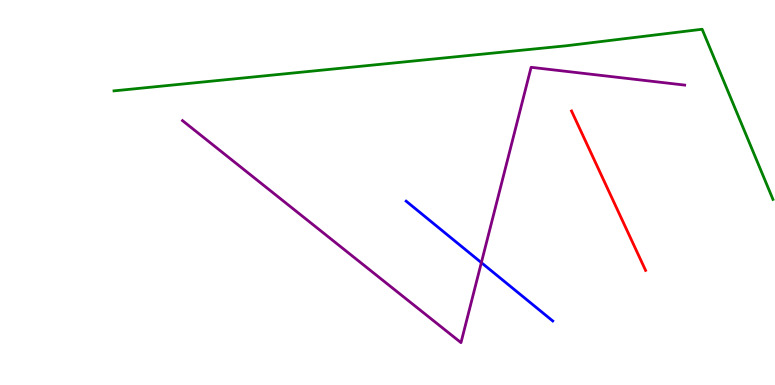[{'lines': ['blue', 'red'], 'intersections': []}, {'lines': ['green', 'red'], 'intersections': []}, {'lines': ['purple', 'red'], 'intersections': []}, {'lines': ['blue', 'green'], 'intersections': []}, {'lines': ['blue', 'purple'], 'intersections': [{'x': 6.21, 'y': 3.18}]}, {'lines': ['green', 'purple'], 'intersections': []}]